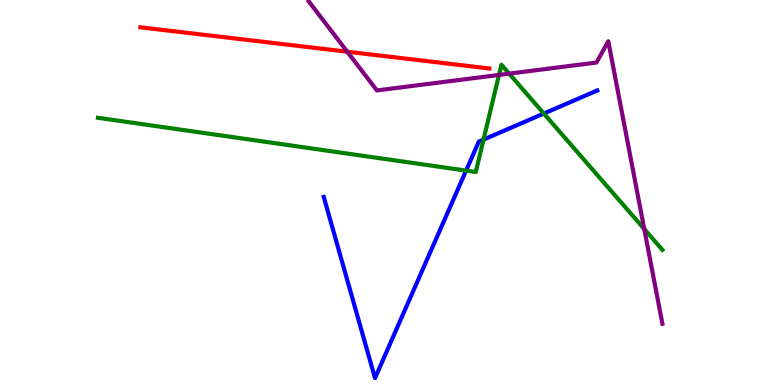[{'lines': ['blue', 'red'], 'intersections': []}, {'lines': ['green', 'red'], 'intersections': []}, {'lines': ['purple', 'red'], 'intersections': [{'x': 4.48, 'y': 8.66}]}, {'lines': ['blue', 'green'], 'intersections': [{'x': 6.01, 'y': 5.57}, {'x': 6.24, 'y': 6.37}, {'x': 7.02, 'y': 7.05}]}, {'lines': ['blue', 'purple'], 'intersections': []}, {'lines': ['green', 'purple'], 'intersections': [{'x': 6.44, 'y': 8.05}, {'x': 6.57, 'y': 8.09}, {'x': 8.31, 'y': 4.05}]}]